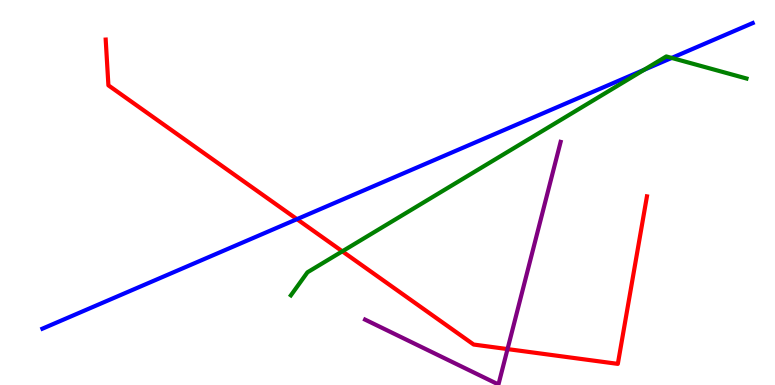[{'lines': ['blue', 'red'], 'intersections': [{'x': 3.83, 'y': 4.31}]}, {'lines': ['green', 'red'], 'intersections': [{'x': 4.42, 'y': 3.47}]}, {'lines': ['purple', 'red'], 'intersections': [{'x': 6.55, 'y': 0.933}]}, {'lines': ['blue', 'green'], 'intersections': [{'x': 8.31, 'y': 8.19}, {'x': 8.67, 'y': 8.5}]}, {'lines': ['blue', 'purple'], 'intersections': []}, {'lines': ['green', 'purple'], 'intersections': []}]